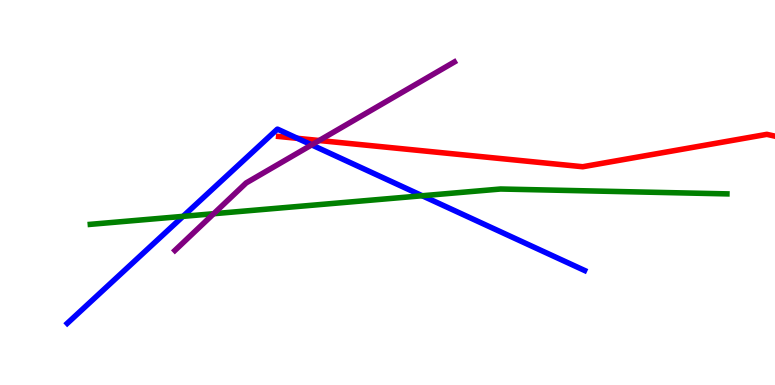[{'lines': ['blue', 'red'], 'intersections': [{'x': 3.84, 'y': 6.41}]}, {'lines': ['green', 'red'], 'intersections': []}, {'lines': ['purple', 'red'], 'intersections': [{'x': 4.12, 'y': 6.35}]}, {'lines': ['blue', 'green'], 'intersections': [{'x': 2.36, 'y': 4.38}, {'x': 5.45, 'y': 4.92}]}, {'lines': ['blue', 'purple'], 'intersections': [{'x': 4.02, 'y': 6.24}]}, {'lines': ['green', 'purple'], 'intersections': [{'x': 2.76, 'y': 4.45}]}]